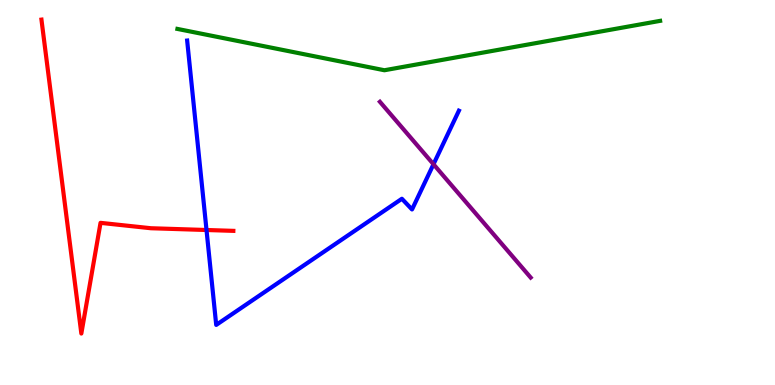[{'lines': ['blue', 'red'], 'intersections': [{'x': 2.66, 'y': 4.03}]}, {'lines': ['green', 'red'], 'intersections': []}, {'lines': ['purple', 'red'], 'intersections': []}, {'lines': ['blue', 'green'], 'intersections': []}, {'lines': ['blue', 'purple'], 'intersections': [{'x': 5.59, 'y': 5.73}]}, {'lines': ['green', 'purple'], 'intersections': []}]